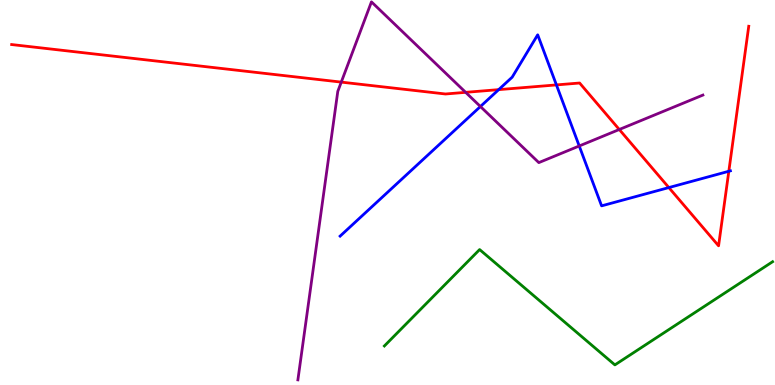[{'lines': ['blue', 'red'], 'intersections': [{'x': 6.43, 'y': 7.67}, {'x': 7.18, 'y': 7.79}, {'x': 8.63, 'y': 5.13}, {'x': 9.4, 'y': 5.55}]}, {'lines': ['green', 'red'], 'intersections': []}, {'lines': ['purple', 'red'], 'intersections': [{'x': 4.4, 'y': 7.87}, {'x': 6.01, 'y': 7.6}, {'x': 7.99, 'y': 6.64}]}, {'lines': ['blue', 'green'], 'intersections': []}, {'lines': ['blue', 'purple'], 'intersections': [{'x': 6.2, 'y': 7.23}, {'x': 7.47, 'y': 6.21}]}, {'lines': ['green', 'purple'], 'intersections': []}]